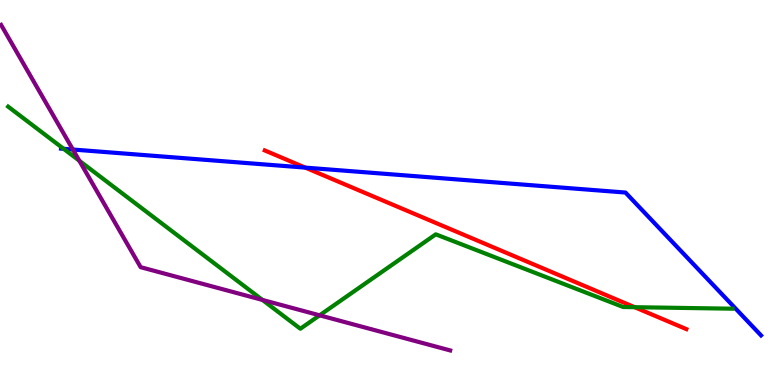[{'lines': ['blue', 'red'], 'intersections': [{'x': 3.94, 'y': 5.65}]}, {'lines': ['green', 'red'], 'intersections': [{'x': 8.19, 'y': 2.02}]}, {'lines': ['purple', 'red'], 'intersections': []}, {'lines': ['blue', 'green'], 'intersections': [{'x': 0.821, 'y': 6.13}]}, {'lines': ['blue', 'purple'], 'intersections': [{'x': 0.94, 'y': 6.12}]}, {'lines': ['green', 'purple'], 'intersections': [{'x': 1.02, 'y': 5.82}, {'x': 3.39, 'y': 2.21}, {'x': 4.12, 'y': 1.81}]}]